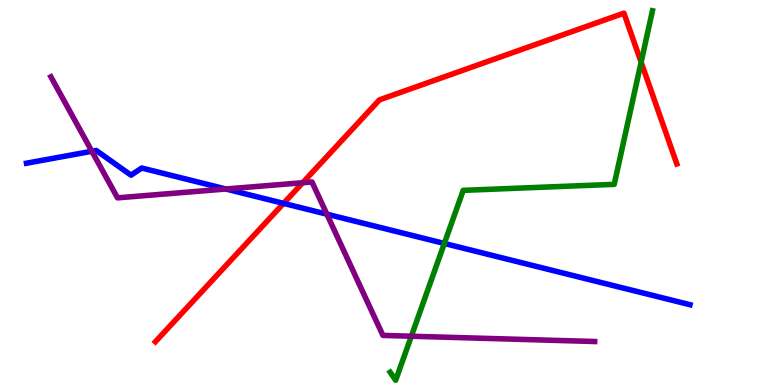[{'lines': ['blue', 'red'], 'intersections': [{'x': 3.66, 'y': 4.72}]}, {'lines': ['green', 'red'], 'intersections': [{'x': 8.27, 'y': 8.38}]}, {'lines': ['purple', 'red'], 'intersections': [{'x': 3.91, 'y': 5.25}]}, {'lines': ['blue', 'green'], 'intersections': [{'x': 5.73, 'y': 3.68}]}, {'lines': ['blue', 'purple'], 'intersections': [{'x': 1.19, 'y': 6.07}, {'x': 2.91, 'y': 5.09}, {'x': 4.22, 'y': 4.44}]}, {'lines': ['green', 'purple'], 'intersections': [{'x': 5.31, 'y': 1.27}]}]